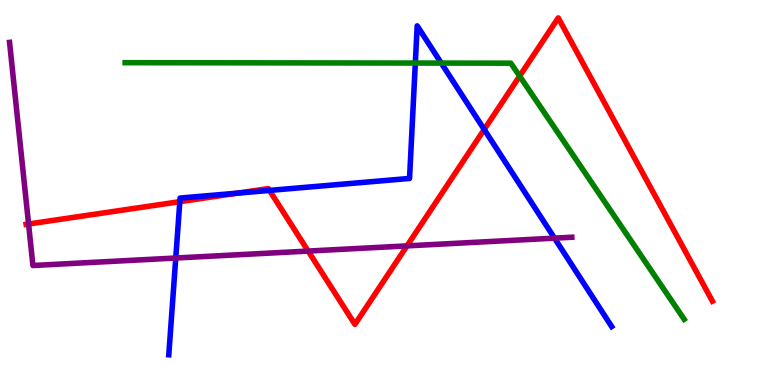[{'lines': ['blue', 'red'], 'intersections': [{'x': 2.32, 'y': 4.76}, {'x': 3.06, 'y': 4.98}, {'x': 3.48, 'y': 5.05}, {'x': 6.25, 'y': 6.64}]}, {'lines': ['green', 'red'], 'intersections': [{'x': 6.7, 'y': 8.02}]}, {'lines': ['purple', 'red'], 'intersections': [{'x': 0.369, 'y': 4.18}, {'x': 3.98, 'y': 3.48}, {'x': 5.25, 'y': 3.61}]}, {'lines': ['blue', 'green'], 'intersections': [{'x': 5.36, 'y': 8.36}, {'x': 5.69, 'y': 8.36}]}, {'lines': ['blue', 'purple'], 'intersections': [{'x': 2.27, 'y': 3.3}, {'x': 7.15, 'y': 3.81}]}, {'lines': ['green', 'purple'], 'intersections': []}]